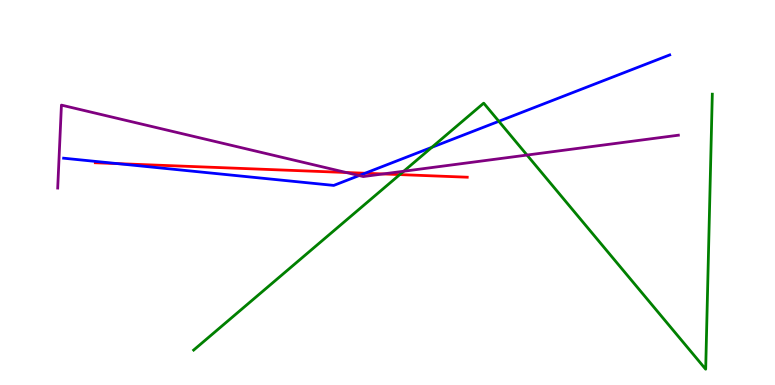[{'lines': ['blue', 'red'], 'intersections': [{'x': 1.51, 'y': 5.75}, {'x': 4.71, 'y': 5.5}]}, {'lines': ['green', 'red'], 'intersections': [{'x': 5.16, 'y': 5.47}]}, {'lines': ['purple', 'red'], 'intersections': [{'x': 4.47, 'y': 5.52}, {'x': 4.94, 'y': 5.48}]}, {'lines': ['blue', 'green'], 'intersections': [{'x': 5.57, 'y': 6.17}, {'x': 6.44, 'y': 6.85}]}, {'lines': ['blue', 'purple'], 'intersections': [{'x': 4.63, 'y': 5.44}]}, {'lines': ['green', 'purple'], 'intersections': [{'x': 5.21, 'y': 5.55}, {'x': 6.8, 'y': 5.97}]}]